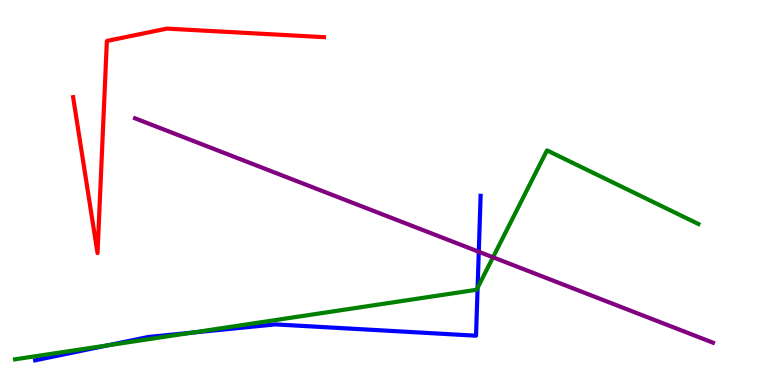[{'lines': ['blue', 'red'], 'intersections': []}, {'lines': ['green', 'red'], 'intersections': []}, {'lines': ['purple', 'red'], 'intersections': []}, {'lines': ['blue', 'green'], 'intersections': [{'x': 1.39, 'y': 1.03}, {'x': 2.48, 'y': 1.36}, {'x': 6.16, 'y': 2.53}]}, {'lines': ['blue', 'purple'], 'intersections': [{'x': 6.18, 'y': 3.46}]}, {'lines': ['green', 'purple'], 'intersections': [{'x': 6.36, 'y': 3.32}]}]